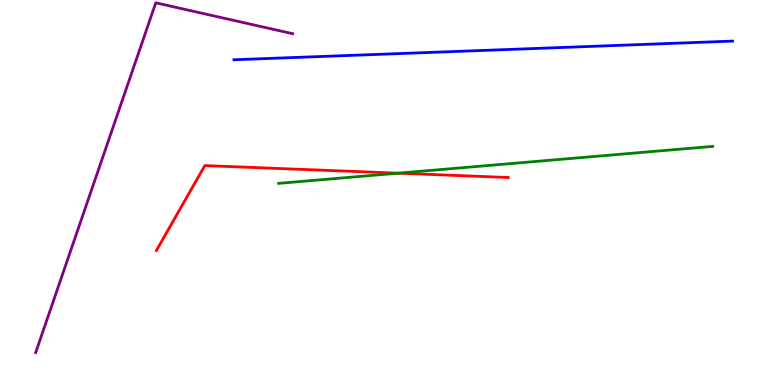[{'lines': ['blue', 'red'], 'intersections': []}, {'lines': ['green', 'red'], 'intersections': [{'x': 5.14, 'y': 5.5}]}, {'lines': ['purple', 'red'], 'intersections': []}, {'lines': ['blue', 'green'], 'intersections': []}, {'lines': ['blue', 'purple'], 'intersections': []}, {'lines': ['green', 'purple'], 'intersections': []}]